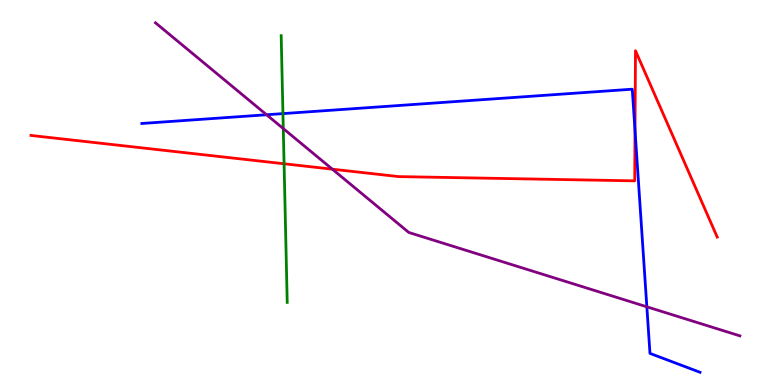[{'lines': ['blue', 'red'], 'intersections': [{'x': 8.19, 'y': 6.62}]}, {'lines': ['green', 'red'], 'intersections': [{'x': 3.67, 'y': 5.75}]}, {'lines': ['purple', 'red'], 'intersections': [{'x': 4.29, 'y': 5.61}]}, {'lines': ['blue', 'green'], 'intersections': [{'x': 3.65, 'y': 7.05}]}, {'lines': ['blue', 'purple'], 'intersections': [{'x': 3.44, 'y': 7.02}, {'x': 8.35, 'y': 2.03}]}, {'lines': ['green', 'purple'], 'intersections': [{'x': 3.66, 'y': 6.66}]}]